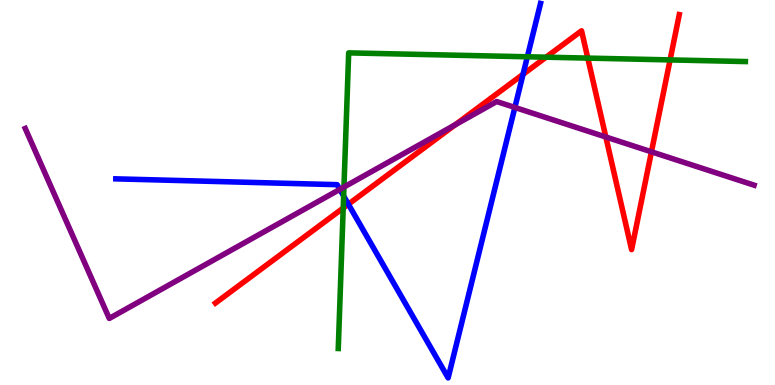[{'lines': ['blue', 'red'], 'intersections': [{'x': 4.5, 'y': 4.7}, {'x': 6.75, 'y': 8.07}]}, {'lines': ['green', 'red'], 'intersections': [{'x': 4.43, 'y': 4.6}, {'x': 7.05, 'y': 8.51}, {'x': 7.58, 'y': 8.49}, {'x': 8.65, 'y': 8.44}]}, {'lines': ['purple', 'red'], 'intersections': [{'x': 5.87, 'y': 6.76}, {'x': 7.82, 'y': 6.44}, {'x': 8.41, 'y': 6.06}]}, {'lines': ['blue', 'green'], 'intersections': [{'x': 4.43, 'y': 4.91}, {'x': 6.8, 'y': 8.53}]}, {'lines': ['blue', 'purple'], 'intersections': [{'x': 4.38, 'y': 5.08}, {'x': 6.64, 'y': 7.21}]}, {'lines': ['green', 'purple'], 'intersections': [{'x': 4.44, 'y': 5.14}]}]